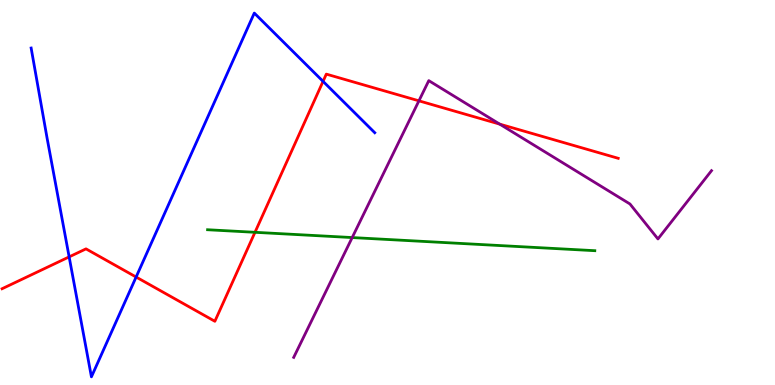[{'lines': ['blue', 'red'], 'intersections': [{'x': 0.892, 'y': 3.33}, {'x': 1.76, 'y': 2.8}, {'x': 4.17, 'y': 7.89}]}, {'lines': ['green', 'red'], 'intersections': [{'x': 3.29, 'y': 3.97}]}, {'lines': ['purple', 'red'], 'intersections': [{'x': 5.41, 'y': 7.38}, {'x': 6.45, 'y': 6.78}]}, {'lines': ['blue', 'green'], 'intersections': []}, {'lines': ['blue', 'purple'], 'intersections': []}, {'lines': ['green', 'purple'], 'intersections': [{'x': 4.54, 'y': 3.83}]}]